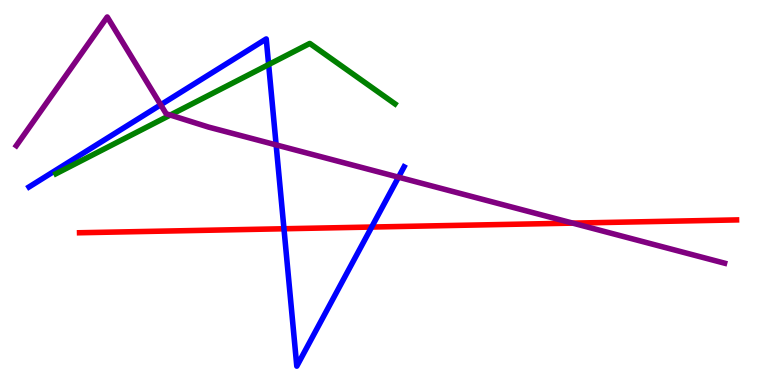[{'lines': ['blue', 'red'], 'intersections': [{'x': 3.66, 'y': 4.06}, {'x': 4.8, 'y': 4.1}]}, {'lines': ['green', 'red'], 'intersections': []}, {'lines': ['purple', 'red'], 'intersections': [{'x': 7.39, 'y': 4.2}]}, {'lines': ['blue', 'green'], 'intersections': [{'x': 3.47, 'y': 8.32}]}, {'lines': ['blue', 'purple'], 'intersections': [{'x': 2.07, 'y': 7.28}, {'x': 3.56, 'y': 6.24}, {'x': 5.14, 'y': 5.4}]}, {'lines': ['green', 'purple'], 'intersections': [{'x': 2.2, 'y': 7.01}]}]